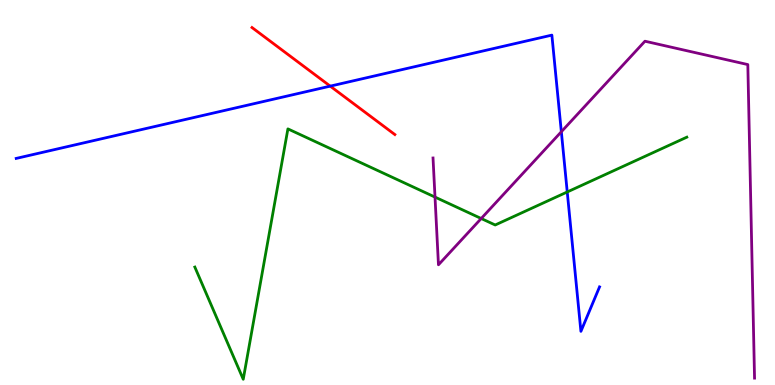[{'lines': ['blue', 'red'], 'intersections': [{'x': 4.26, 'y': 7.76}]}, {'lines': ['green', 'red'], 'intersections': []}, {'lines': ['purple', 'red'], 'intersections': []}, {'lines': ['blue', 'green'], 'intersections': [{'x': 7.32, 'y': 5.01}]}, {'lines': ['blue', 'purple'], 'intersections': [{'x': 7.24, 'y': 6.58}]}, {'lines': ['green', 'purple'], 'intersections': [{'x': 5.61, 'y': 4.88}, {'x': 6.21, 'y': 4.32}]}]